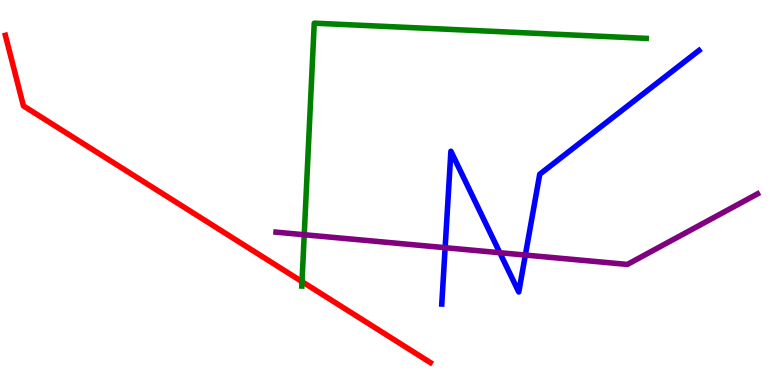[{'lines': ['blue', 'red'], 'intersections': []}, {'lines': ['green', 'red'], 'intersections': [{'x': 3.9, 'y': 2.69}]}, {'lines': ['purple', 'red'], 'intersections': []}, {'lines': ['blue', 'green'], 'intersections': []}, {'lines': ['blue', 'purple'], 'intersections': [{'x': 5.74, 'y': 3.57}, {'x': 6.45, 'y': 3.44}, {'x': 6.78, 'y': 3.38}]}, {'lines': ['green', 'purple'], 'intersections': [{'x': 3.93, 'y': 3.9}]}]